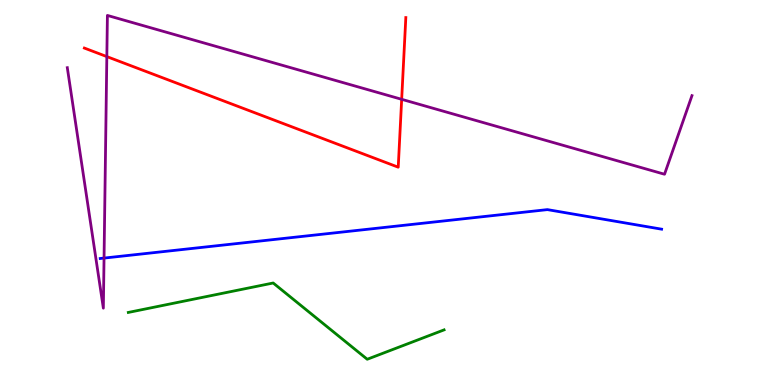[{'lines': ['blue', 'red'], 'intersections': []}, {'lines': ['green', 'red'], 'intersections': []}, {'lines': ['purple', 'red'], 'intersections': [{'x': 1.38, 'y': 8.53}, {'x': 5.18, 'y': 7.42}]}, {'lines': ['blue', 'green'], 'intersections': []}, {'lines': ['blue', 'purple'], 'intersections': [{'x': 1.34, 'y': 3.3}]}, {'lines': ['green', 'purple'], 'intersections': []}]